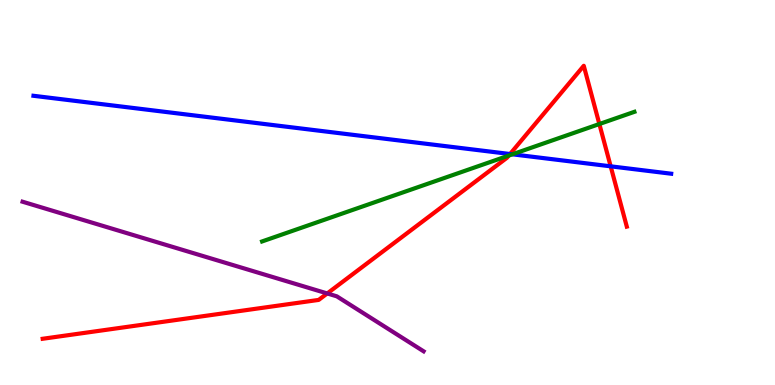[{'lines': ['blue', 'red'], 'intersections': [{'x': 6.58, 'y': 6.0}, {'x': 7.88, 'y': 5.68}]}, {'lines': ['green', 'red'], 'intersections': [{'x': 6.56, 'y': 5.96}, {'x': 7.73, 'y': 6.78}]}, {'lines': ['purple', 'red'], 'intersections': [{'x': 4.22, 'y': 2.38}]}, {'lines': ['blue', 'green'], 'intersections': [{'x': 6.61, 'y': 5.99}]}, {'lines': ['blue', 'purple'], 'intersections': []}, {'lines': ['green', 'purple'], 'intersections': []}]